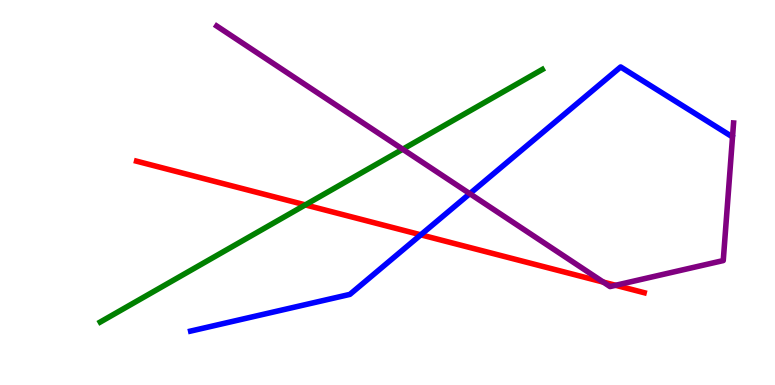[{'lines': ['blue', 'red'], 'intersections': [{'x': 5.43, 'y': 3.9}]}, {'lines': ['green', 'red'], 'intersections': [{'x': 3.94, 'y': 4.68}]}, {'lines': ['purple', 'red'], 'intersections': [{'x': 7.78, 'y': 2.67}, {'x': 7.94, 'y': 2.59}]}, {'lines': ['blue', 'green'], 'intersections': []}, {'lines': ['blue', 'purple'], 'intersections': [{'x': 6.06, 'y': 4.97}]}, {'lines': ['green', 'purple'], 'intersections': [{'x': 5.2, 'y': 6.12}]}]